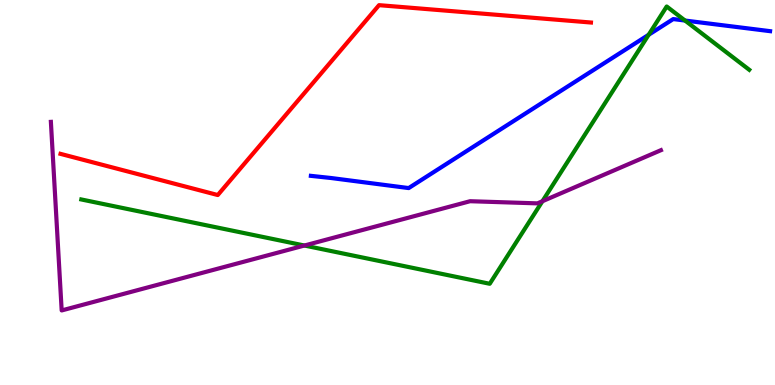[{'lines': ['blue', 'red'], 'intersections': []}, {'lines': ['green', 'red'], 'intersections': []}, {'lines': ['purple', 'red'], 'intersections': []}, {'lines': ['blue', 'green'], 'intersections': [{'x': 8.37, 'y': 9.1}, {'x': 8.84, 'y': 9.47}]}, {'lines': ['blue', 'purple'], 'intersections': []}, {'lines': ['green', 'purple'], 'intersections': [{'x': 3.93, 'y': 3.62}, {'x': 7.0, 'y': 4.77}]}]